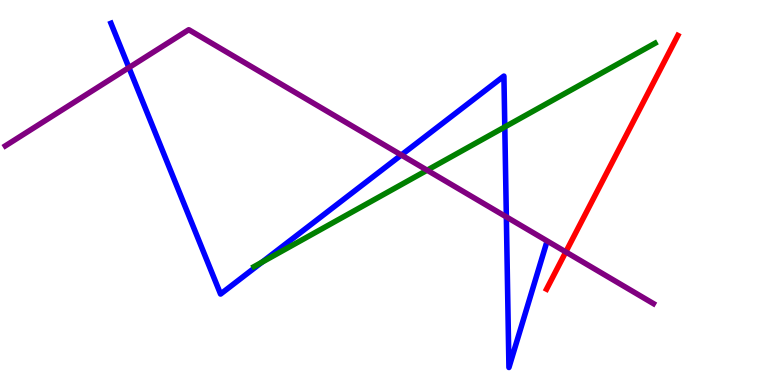[{'lines': ['blue', 'red'], 'intersections': []}, {'lines': ['green', 'red'], 'intersections': []}, {'lines': ['purple', 'red'], 'intersections': [{'x': 7.3, 'y': 3.46}]}, {'lines': ['blue', 'green'], 'intersections': [{'x': 3.38, 'y': 3.19}, {'x': 6.51, 'y': 6.7}]}, {'lines': ['blue', 'purple'], 'intersections': [{'x': 1.66, 'y': 8.24}, {'x': 5.18, 'y': 5.97}, {'x': 6.53, 'y': 4.37}]}, {'lines': ['green', 'purple'], 'intersections': [{'x': 5.51, 'y': 5.58}]}]